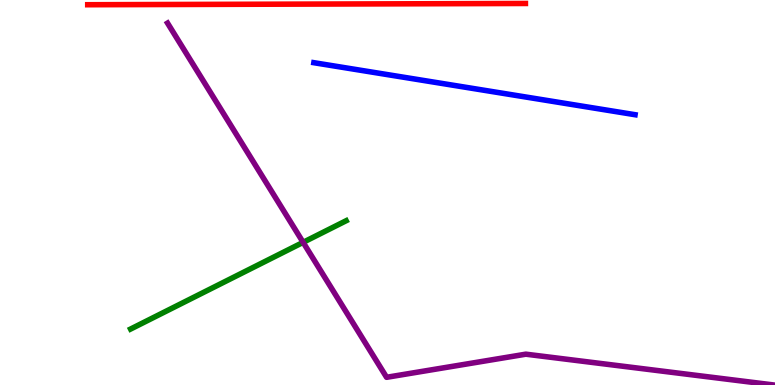[{'lines': ['blue', 'red'], 'intersections': []}, {'lines': ['green', 'red'], 'intersections': []}, {'lines': ['purple', 'red'], 'intersections': []}, {'lines': ['blue', 'green'], 'intersections': []}, {'lines': ['blue', 'purple'], 'intersections': []}, {'lines': ['green', 'purple'], 'intersections': [{'x': 3.91, 'y': 3.71}]}]